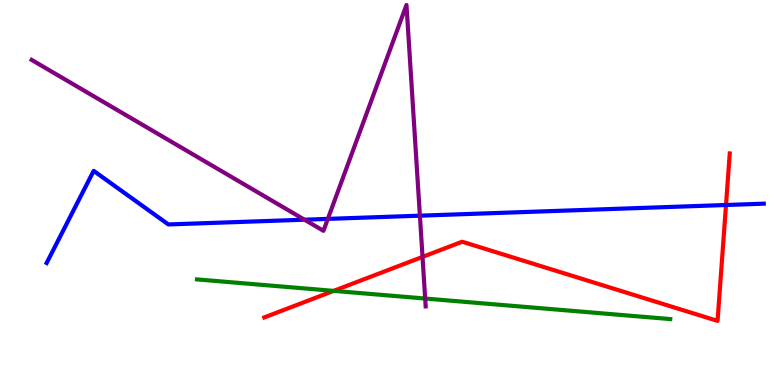[{'lines': ['blue', 'red'], 'intersections': [{'x': 9.37, 'y': 4.68}]}, {'lines': ['green', 'red'], 'intersections': [{'x': 4.31, 'y': 2.44}]}, {'lines': ['purple', 'red'], 'intersections': [{'x': 5.45, 'y': 3.33}]}, {'lines': ['blue', 'green'], 'intersections': []}, {'lines': ['blue', 'purple'], 'intersections': [{'x': 3.93, 'y': 4.29}, {'x': 4.23, 'y': 4.31}, {'x': 5.42, 'y': 4.4}]}, {'lines': ['green', 'purple'], 'intersections': [{'x': 5.49, 'y': 2.25}]}]